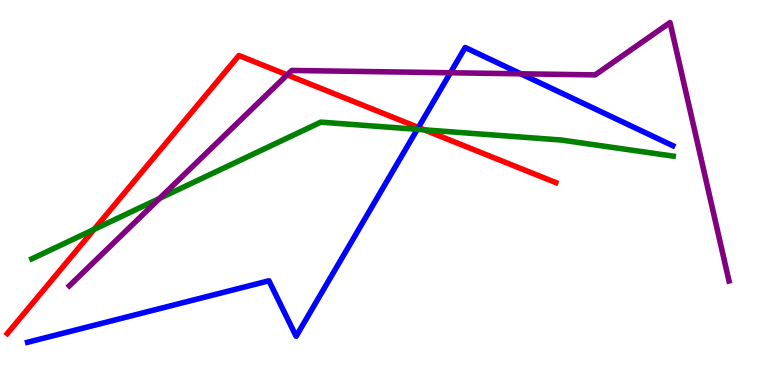[{'lines': ['blue', 'red'], 'intersections': [{'x': 5.4, 'y': 6.69}]}, {'lines': ['green', 'red'], 'intersections': [{'x': 1.21, 'y': 4.04}, {'x': 5.47, 'y': 6.63}]}, {'lines': ['purple', 'red'], 'intersections': [{'x': 3.71, 'y': 8.06}]}, {'lines': ['blue', 'green'], 'intersections': [{'x': 5.38, 'y': 6.64}]}, {'lines': ['blue', 'purple'], 'intersections': [{'x': 5.81, 'y': 8.11}, {'x': 6.72, 'y': 8.08}]}, {'lines': ['green', 'purple'], 'intersections': [{'x': 2.06, 'y': 4.85}]}]